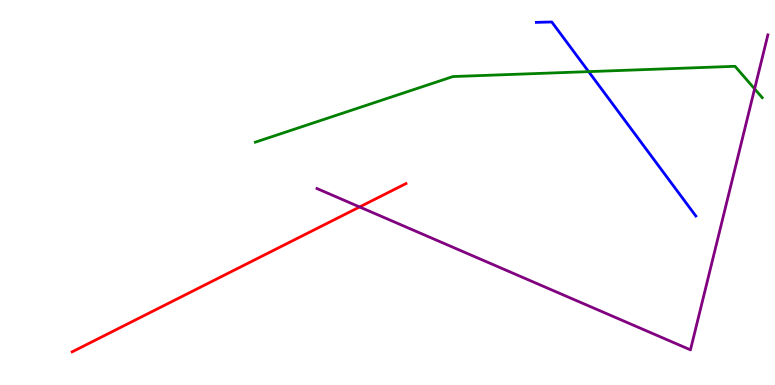[{'lines': ['blue', 'red'], 'intersections': []}, {'lines': ['green', 'red'], 'intersections': []}, {'lines': ['purple', 'red'], 'intersections': [{'x': 4.64, 'y': 4.62}]}, {'lines': ['blue', 'green'], 'intersections': [{'x': 7.6, 'y': 8.14}]}, {'lines': ['blue', 'purple'], 'intersections': []}, {'lines': ['green', 'purple'], 'intersections': [{'x': 9.74, 'y': 7.69}]}]